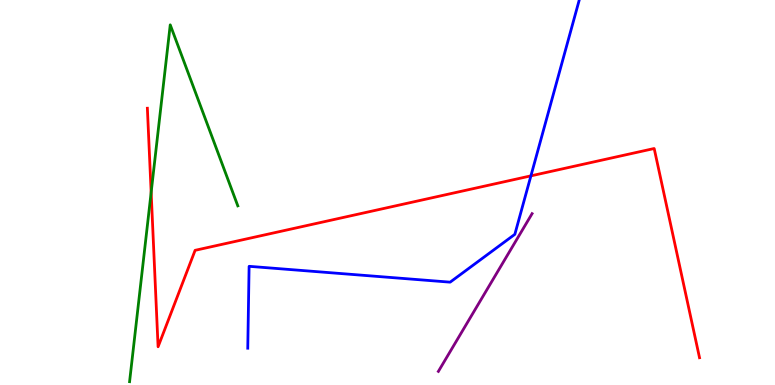[{'lines': ['blue', 'red'], 'intersections': [{'x': 6.85, 'y': 5.43}]}, {'lines': ['green', 'red'], 'intersections': [{'x': 1.95, 'y': 5.0}]}, {'lines': ['purple', 'red'], 'intersections': []}, {'lines': ['blue', 'green'], 'intersections': []}, {'lines': ['blue', 'purple'], 'intersections': []}, {'lines': ['green', 'purple'], 'intersections': []}]